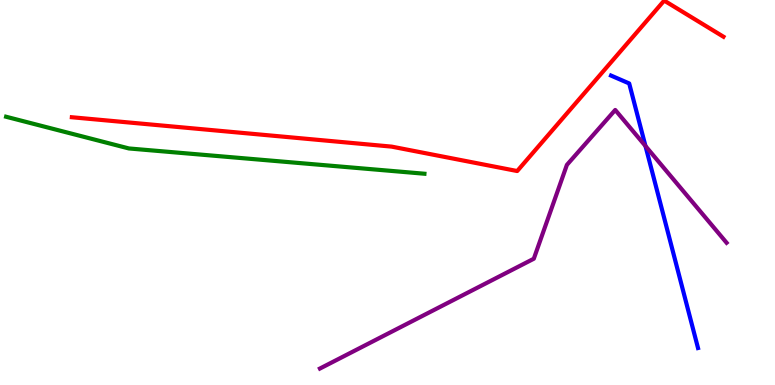[{'lines': ['blue', 'red'], 'intersections': []}, {'lines': ['green', 'red'], 'intersections': []}, {'lines': ['purple', 'red'], 'intersections': []}, {'lines': ['blue', 'green'], 'intersections': []}, {'lines': ['blue', 'purple'], 'intersections': [{'x': 8.33, 'y': 6.21}]}, {'lines': ['green', 'purple'], 'intersections': []}]